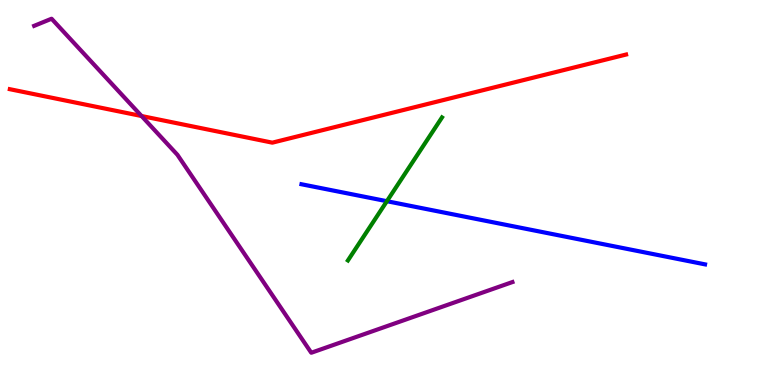[{'lines': ['blue', 'red'], 'intersections': []}, {'lines': ['green', 'red'], 'intersections': []}, {'lines': ['purple', 'red'], 'intersections': [{'x': 1.83, 'y': 6.99}]}, {'lines': ['blue', 'green'], 'intersections': [{'x': 4.99, 'y': 4.77}]}, {'lines': ['blue', 'purple'], 'intersections': []}, {'lines': ['green', 'purple'], 'intersections': []}]